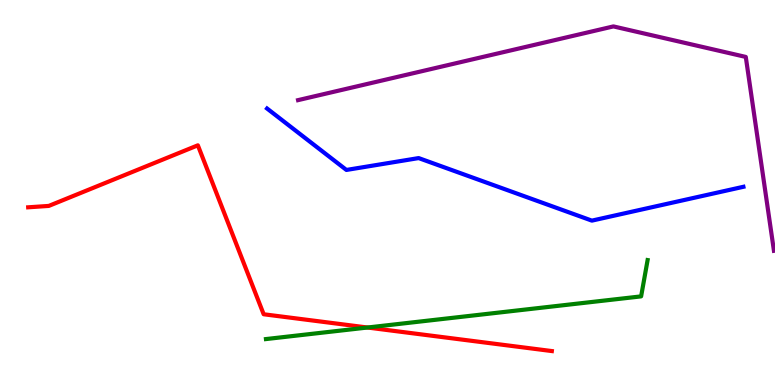[{'lines': ['blue', 'red'], 'intersections': []}, {'lines': ['green', 'red'], 'intersections': [{'x': 4.74, 'y': 1.49}]}, {'lines': ['purple', 'red'], 'intersections': []}, {'lines': ['blue', 'green'], 'intersections': []}, {'lines': ['blue', 'purple'], 'intersections': []}, {'lines': ['green', 'purple'], 'intersections': []}]